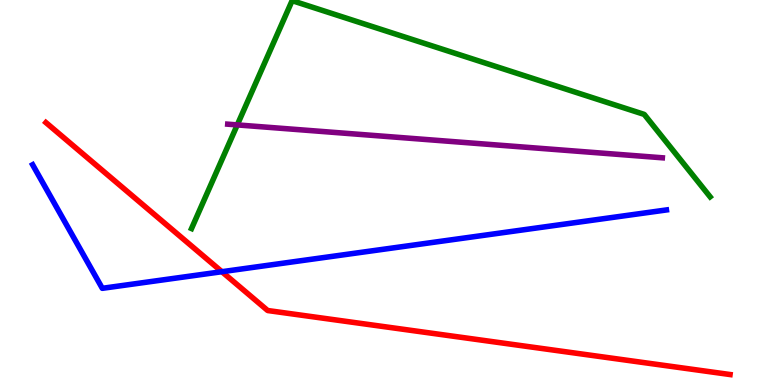[{'lines': ['blue', 'red'], 'intersections': [{'x': 2.86, 'y': 2.94}]}, {'lines': ['green', 'red'], 'intersections': []}, {'lines': ['purple', 'red'], 'intersections': []}, {'lines': ['blue', 'green'], 'intersections': []}, {'lines': ['blue', 'purple'], 'intersections': []}, {'lines': ['green', 'purple'], 'intersections': [{'x': 3.06, 'y': 6.76}]}]